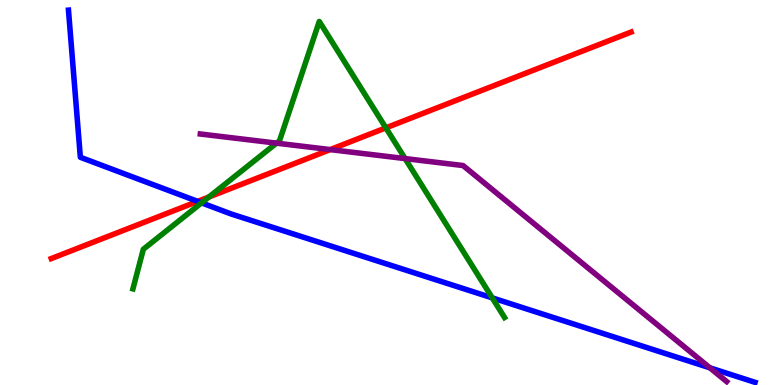[{'lines': ['blue', 'red'], 'intersections': [{'x': 2.55, 'y': 4.77}]}, {'lines': ['green', 'red'], 'intersections': [{'x': 2.7, 'y': 4.88}, {'x': 4.98, 'y': 6.68}]}, {'lines': ['purple', 'red'], 'intersections': [{'x': 4.26, 'y': 6.11}]}, {'lines': ['blue', 'green'], 'intersections': [{'x': 2.6, 'y': 4.73}, {'x': 6.35, 'y': 2.26}]}, {'lines': ['blue', 'purple'], 'intersections': [{'x': 9.16, 'y': 0.446}]}, {'lines': ['green', 'purple'], 'intersections': [{'x': 3.57, 'y': 6.28}, {'x': 5.23, 'y': 5.88}]}]